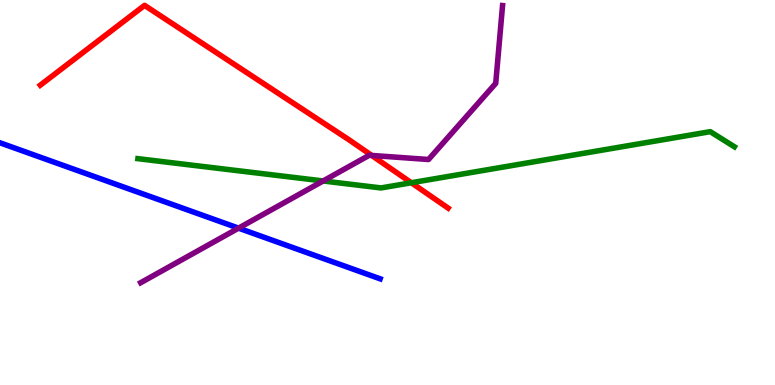[{'lines': ['blue', 'red'], 'intersections': []}, {'lines': ['green', 'red'], 'intersections': [{'x': 5.31, 'y': 5.25}]}, {'lines': ['purple', 'red'], 'intersections': [{'x': 4.8, 'y': 5.96}]}, {'lines': ['blue', 'green'], 'intersections': []}, {'lines': ['blue', 'purple'], 'intersections': [{'x': 3.08, 'y': 4.07}]}, {'lines': ['green', 'purple'], 'intersections': [{'x': 4.17, 'y': 5.3}]}]